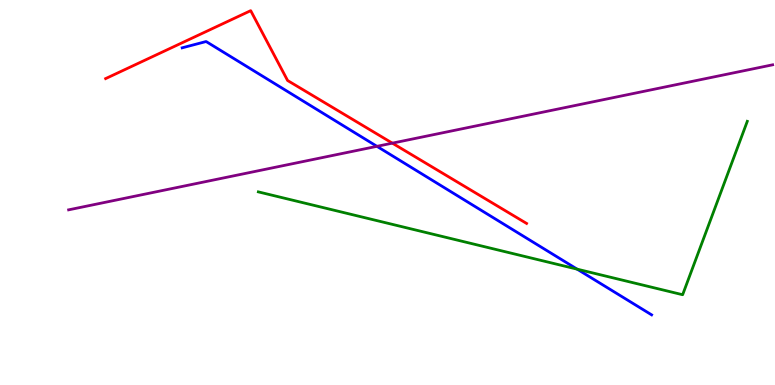[{'lines': ['blue', 'red'], 'intersections': []}, {'lines': ['green', 'red'], 'intersections': []}, {'lines': ['purple', 'red'], 'intersections': [{'x': 5.06, 'y': 6.28}]}, {'lines': ['blue', 'green'], 'intersections': [{'x': 7.45, 'y': 3.01}]}, {'lines': ['blue', 'purple'], 'intersections': [{'x': 4.86, 'y': 6.2}]}, {'lines': ['green', 'purple'], 'intersections': []}]